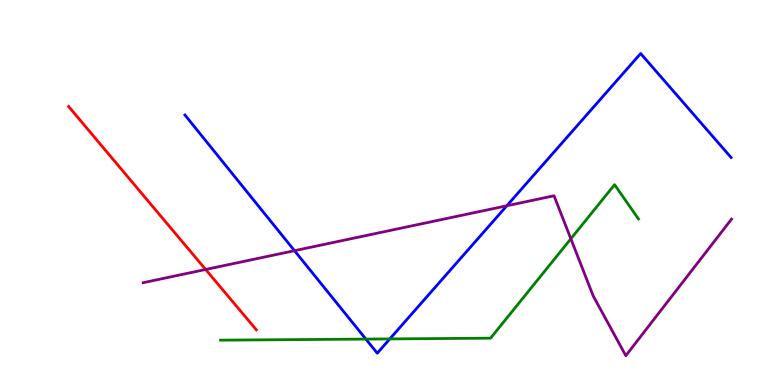[{'lines': ['blue', 'red'], 'intersections': []}, {'lines': ['green', 'red'], 'intersections': []}, {'lines': ['purple', 'red'], 'intersections': [{'x': 2.65, 'y': 3.0}]}, {'lines': ['blue', 'green'], 'intersections': [{'x': 4.72, 'y': 1.19}, {'x': 5.03, 'y': 1.2}]}, {'lines': ['blue', 'purple'], 'intersections': [{'x': 3.8, 'y': 3.49}, {'x': 6.54, 'y': 4.66}]}, {'lines': ['green', 'purple'], 'intersections': [{'x': 7.37, 'y': 3.8}]}]